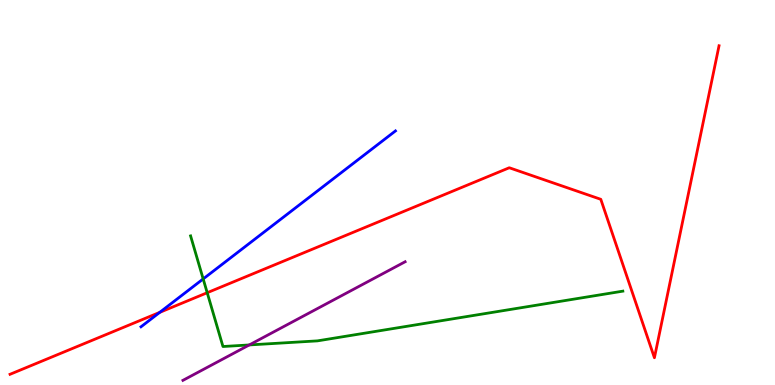[{'lines': ['blue', 'red'], 'intersections': [{'x': 2.06, 'y': 1.89}]}, {'lines': ['green', 'red'], 'intersections': [{'x': 2.67, 'y': 2.4}]}, {'lines': ['purple', 'red'], 'intersections': []}, {'lines': ['blue', 'green'], 'intersections': [{'x': 2.62, 'y': 2.76}]}, {'lines': ['blue', 'purple'], 'intersections': []}, {'lines': ['green', 'purple'], 'intersections': [{'x': 3.22, 'y': 1.04}]}]